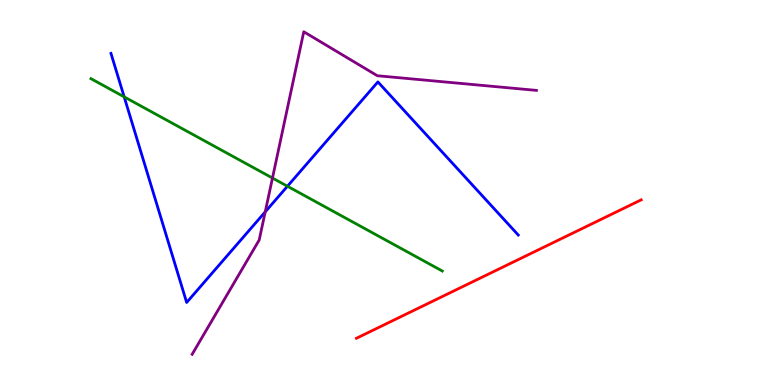[{'lines': ['blue', 'red'], 'intersections': []}, {'lines': ['green', 'red'], 'intersections': []}, {'lines': ['purple', 'red'], 'intersections': []}, {'lines': ['blue', 'green'], 'intersections': [{'x': 1.6, 'y': 7.48}, {'x': 3.71, 'y': 5.16}]}, {'lines': ['blue', 'purple'], 'intersections': [{'x': 3.42, 'y': 4.5}]}, {'lines': ['green', 'purple'], 'intersections': [{'x': 3.52, 'y': 5.38}]}]